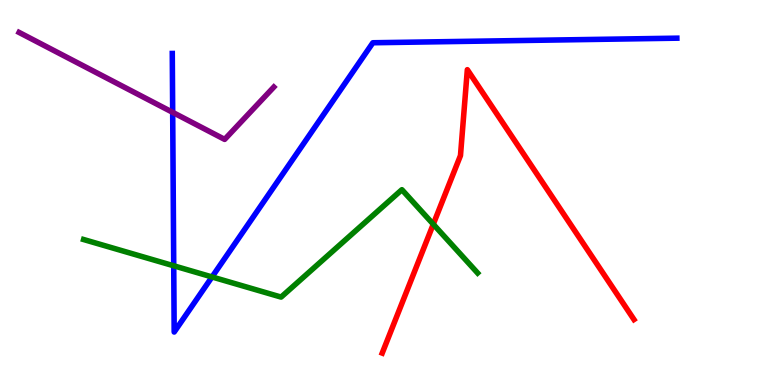[{'lines': ['blue', 'red'], 'intersections': []}, {'lines': ['green', 'red'], 'intersections': [{'x': 5.59, 'y': 4.18}]}, {'lines': ['purple', 'red'], 'intersections': []}, {'lines': ['blue', 'green'], 'intersections': [{'x': 2.24, 'y': 3.1}, {'x': 2.74, 'y': 2.81}]}, {'lines': ['blue', 'purple'], 'intersections': [{'x': 2.23, 'y': 7.08}]}, {'lines': ['green', 'purple'], 'intersections': []}]